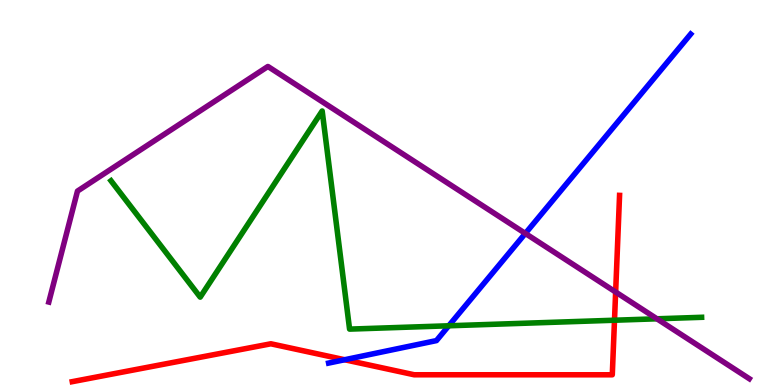[{'lines': ['blue', 'red'], 'intersections': [{'x': 4.45, 'y': 0.656}]}, {'lines': ['green', 'red'], 'intersections': [{'x': 7.93, 'y': 1.68}]}, {'lines': ['purple', 'red'], 'intersections': [{'x': 7.94, 'y': 2.42}]}, {'lines': ['blue', 'green'], 'intersections': [{'x': 5.79, 'y': 1.54}]}, {'lines': ['blue', 'purple'], 'intersections': [{'x': 6.78, 'y': 3.94}]}, {'lines': ['green', 'purple'], 'intersections': [{'x': 8.48, 'y': 1.72}]}]